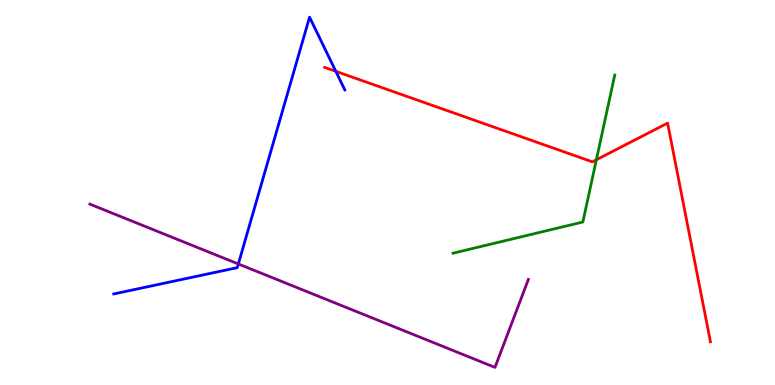[{'lines': ['blue', 'red'], 'intersections': [{'x': 4.33, 'y': 8.15}]}, {'lines': ['green', 'red'], 'intersections': [{'x': 7.7, 'y': 5.85}]}, {'lines': ['purple', 'red'], 'intersections': []}, {'lines': ['blue', 'green'], 'intersections': []}, {'lines': ['blue', 'purple'], 'intersections': [{'x': 3.08, 'y': 3.14}]}, {'lines': ['green', 'purple'], 'intersections': []}]